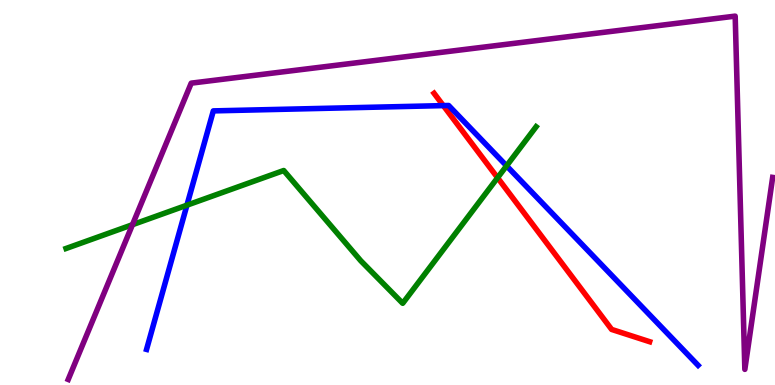[{'lines': ['blue', 'red'], 'intersections': [{'x': 5.72, 'y': 7.26}]}, {'lines': ['green', 'red'], 'intersections': [{'x': 6.42, 'y': 5.38}]}, {'lines': ['purple', 'red'], 'intersections': []}, {'lines': ['blue', 'green'], 'intersections': [{'x': 2.41, 'y': 4.67}, {'x': 6.54, 'y': 5.69}]}, {'lines': ['blue', 'purple'], 'intersections': []}, {'lines': ['green', 'purple'], 'intersections': [{'x': 1.71, 'y': 4.16}]}]